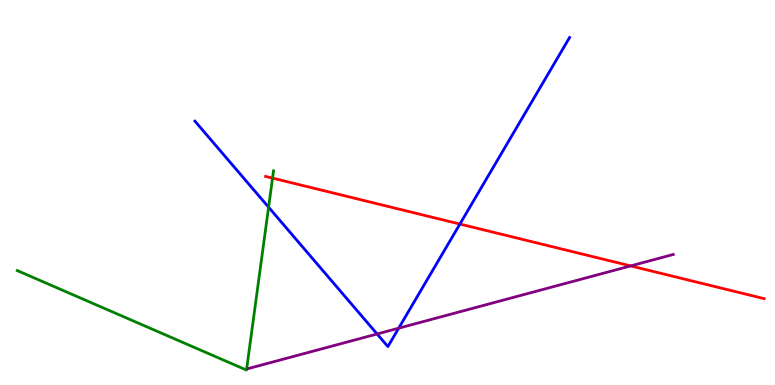[{'lines': ['blue', 'red'], 'intersections': [{'x': 5.93, 'y': 4.18}]}, {'lines': ['green', 'red'], 'intersections': [{'x': 3.52, 'y': 5.37}]}, {'lines': ['purple', 'red'], 'intersections': [{'x': 8.14, 'y': 3.09}]}, {'lines': ['blue', 'green'], 'intersections': [{'x': 3.47, 'y': 4.62}]}, {'lines': ['blue', 'purple'], 'intersections': [{'x': 4.87, 'y': 1.33}, {'x': 5.14, 'y': 1.48}]}, {'lines': ['green', 'purple'], 'intersections': []}]